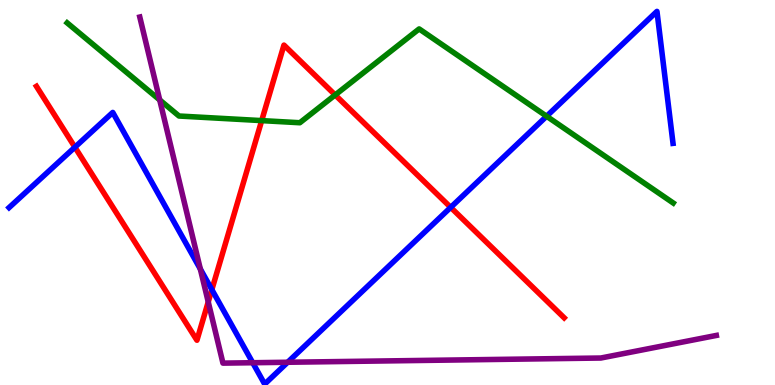[{'lines': ['blue', 'red'], 'intersections': [{'x': 0.967, 'y': 6.18}, {'x': 2.73, 'y': 2.48}, {'x': 5.82, 'y': 4.61}]}, {'lines': ['green', 'red'], 'intersections': [{'x': 3.38, 'y': 6.87}, {'x': 4.32, 'y': 7.53}]}, {'lines': ['purple', 'red'], 'intersections': [{'x': 2.69, 'y': 2.16}]}, {'lines': ['blue', 'green'], 'intersections': [{'x': 7.05, 'y': 6.98}]}, {'lines': ['blue', 'purple'], 'intersections': [{'x': 2.59, 'y': 3.01}, {'x': 3.26, 'y': 0.578}, {'x': 3.71, 'y': 0.591}]}, {'lines': ['green', 'purple'], 'intersections': [{'x': 2.06, 'y': 7.4}]}]